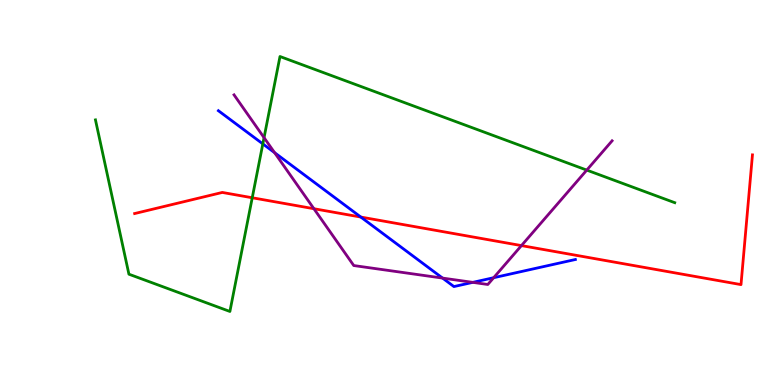[{'lines': ['blue', 'red'], 'intersections': [{'x': 4.66, 'y': 4.36}]}, {'lines': ['green', 'red'], 'intersections': [{'x': 3.25, 'y': 4.86}]}, {'lines': ['purple', 'red'], 'intersections': [{'x': 4.05, 'y': 4.58}, {'x': 6.73, 'y': 3.62}]}, {'lines': ['blue', 'green'], 'intersections': [{'x': 3.39, 'y': 6.26}]}, {'lines': ['blue', 'purple'], 'intersections': [{'x': 3.54, 'y': 6.03}, {'x': 5.71, 'y': 2.78}, {'x': 6.1, 'y': 2.67}, {'x': 6.37, 'y': 2.79}]}, {'lines': ['green', 'purple'], 'intersections': [{'x': 3.41, 'y': 6.42}, {'x': 7.57, 'y': 5.58}]}]